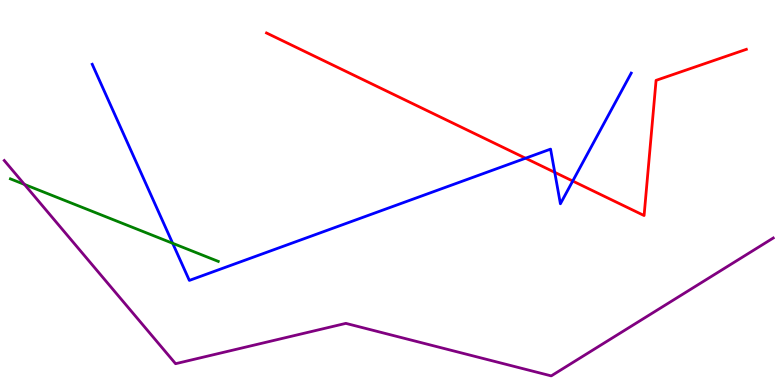[{'lines': ['blue', 'red'], 'intersections': [{'x': 6.78, 'y': 5.89}, {'x': 7.16, 'y': 5.52}, {'x': 7.39, 'y': 5.3}]}, {'lines': ['green', 'red'], 'intersections': []}, {'lines': ['purple', 'red'], 'intersections': []}, {'lines': ['blue', 'green'], 'intersections': [{'x': 2.23, 'y': 3.68}]}, {'lines': ['blue', 'purple'], 'intersections': []}, {'lines': ['green', 'purple'], 'intersections': [{'x': 0.315, 'y': 5.21}]}]